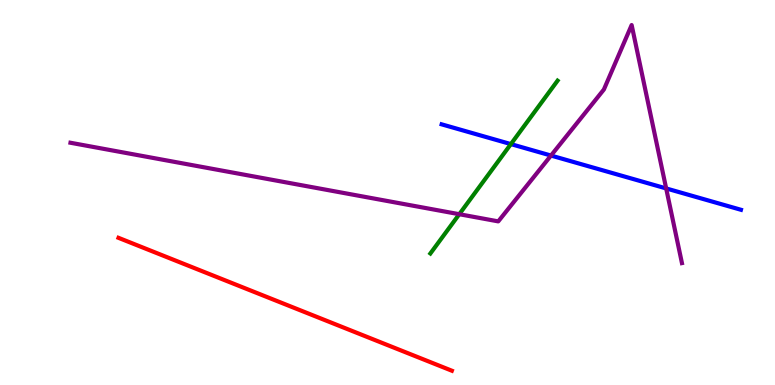[{'lines': ['blue', 'red'], 'intersections': []}, {'lines': ['green', 'red'], 'intersections': []}, {'lines': ['purple', 'red'], 'intersections': []}, {'lines': ['blue', 'green'], 'intersections': [{'x': 6.59, 'y': 6.26}]}, {'lines': ['blue', 'purple'], 'intersections': [{'x': 7.11, 'y': 5.96}, {'x': 8.6, 'y': 5.11}]}, {'lines': ['green', 'purple'], 'intersections': [{'x': 5.93, 'y': 4.44}]}]